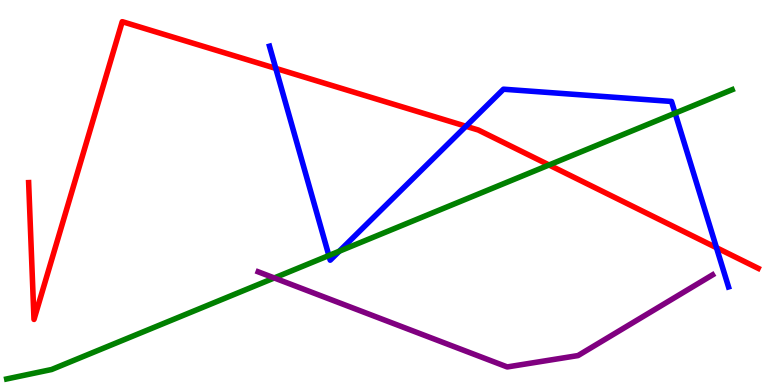[{'lines': ['blue', 'red'], 'intersections': [{'x': 3.56, 'y': 8.22}, {'x': 6.01, 'y': 6.72}, {'x': 9.24, 'y': 3.57}]}, {'lines': ['green', 'red'], 'intersections': [{'x': 7.08, 'y': 5.71}]}, {'lines': ['purple', 'red'], 'intersections': []}, {'lines': ['blue', 'green'], 'intersections': [{'x': 4.24, 'y': 3.36}, {'x': 4.38, 'y': 3.47}, {'x': 8.71, 'y': 7.06}]}, {'lines': ['blue', 'purple'], 'intersections': []}, {'lines': ['green', 'purple'], 'intersections': [{'x': 3.54, 'y': 2.78}]}]